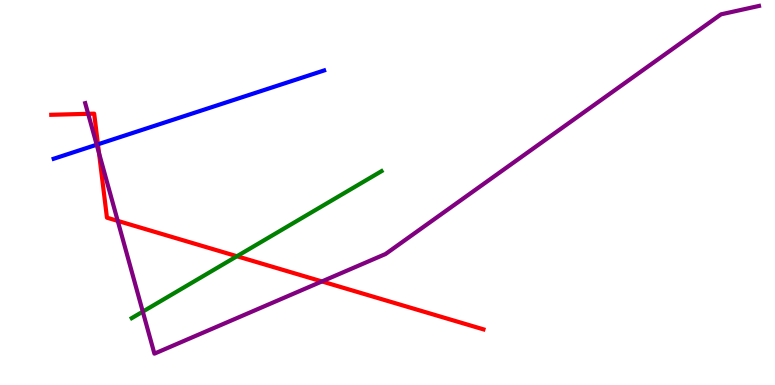[{'lines': ['blue', 'red'], 'intersections': [{'x': 1.26, 'y': 6.25}]}, {'lines': ['green', 'red'], 'intersections': [{'x': 3.06, 'y': 3.34}]}, {'lines': ['purple', 'red'], 'intersections': [{'x': 1.14, 'y': 7.04}, {'x': 1.28, 'y': 6.02}, {'x': 1.52, 'y': 4.26}, {'x': 4.15, 'y': 2.69}]}, {'lines': ['blue', 'green'], 'intersections': []}, {'lines': ['blue', 'purple'], 'intersections': [{'x': 1.25, 'y': 6.24}]}, {'lines': ['green', 'purple'], 'intersections': [{'x': 1.84, 'y': 1.91}]}]